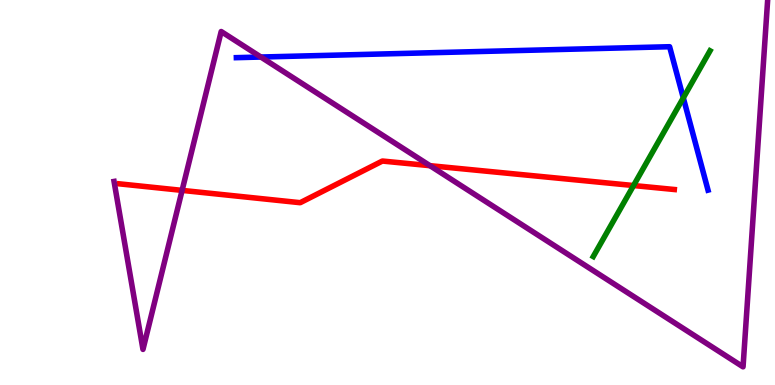[{'lines': ['blue', 'red'], 'intersections': []}, {'lines': ['green', 'red'], 'intersections': [{'x': 8.17, 'y': 5.18}]}, {'lines': ['purple', 'red'], 'intersections': [{'x': 2.35, 'y': 5.05}, {'x': 5.55, 'y': 5.7}]}, {'lines': ['blue', 'green'], 'intersections': [{'x': 8.82, 'y': 7.46}]}, {'lines': ['blue', 'purple'], 'intersections': [{'x': 3.37, 'y': 8.52}]}, {'lines': ['green', 'purple'], 'intersections': []}]